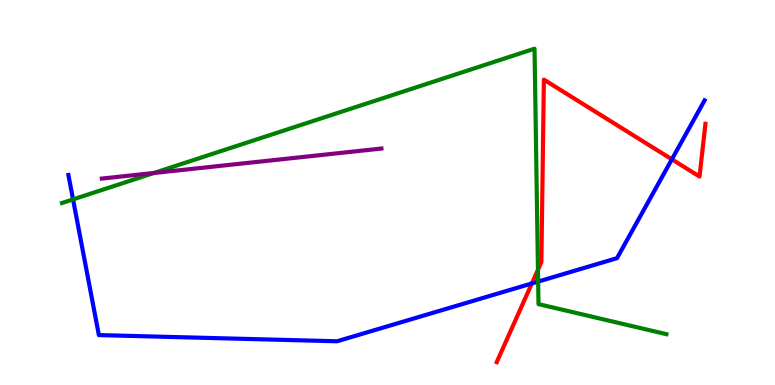[{'lines': ['blue', 'red'], 'intersections': [{'x': 6.86, 'y': 2.64}, {'x': 8.67, 'y': 5.86}]}, {'lines': ['green', 'red'], 'intersections': [{'x': 6.94, 'y': 2.99}]}, {'lines': ['purple', 'red'], 'intersections': []}, {'lines': ['blue', 'green'], 'intersections': [{'x': 0.943, 'y': 4.82}, {'x': 6.94, 'y': 2.69}]}, {'lines': ['blue', 'purple'], 'intersections': []}, {'lines': ['green', 'purple'], 'intersections': [{'x': 1.99, 'y': 5.51}]}]